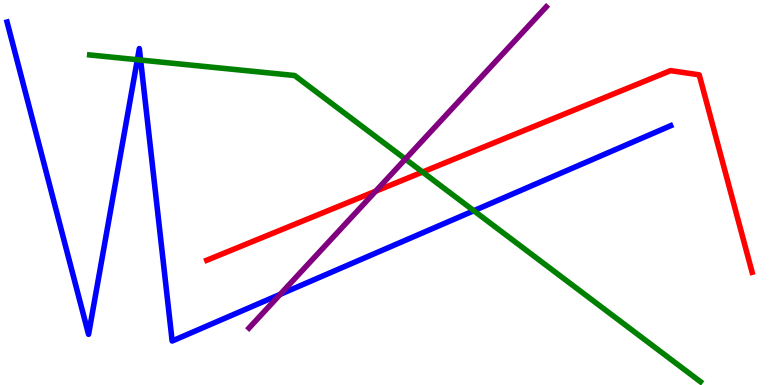[{'lines': ['blue', 'red'], 'intersections': []}, {'lines': ['green', 'red'], 'intersections': [{'x': 5.45, 'y': 5.53}]}, {'lines': ['purple', 'red'], 'intersections': [{'x': 4.85, 'y': 5.03}]}, {'lines': ['blue', 'green'], 'intersections': [{'x': 1.77, 'y': 8.45}, {'x': 1.81, 'y': 8.44}, {'x': 6.11, 'y': 4.53}]}, {'lines': ['blue', 'purple'], 'intersections': [{'x': 3.62, 'y': 2.35}]}, {'lines': ['green', 'purple'], 'intersections': [{'x': 5.23, 'y': 5.87}]}]